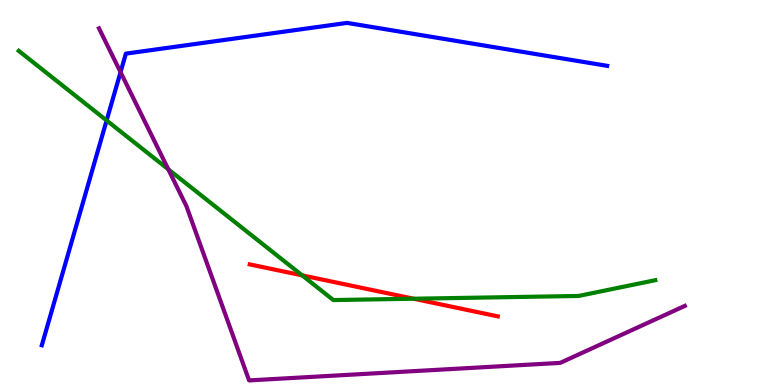[{'lines': ['blue', 'red'], 'intersections': []}, {'lines': ['green', 'red'], 'intersections': [{'x': 3.9, 'y': 2.85}, {'x': 5.34, 'y': 2.24}]}, {'lines': ['purple', 'red'], 'intersections': []}, {'lines': ['blue', 'green'], 'intersections': [{'x': 1.38, 'y': 6.87}]}, {'lines': ['blue', 'purple'], 'intersections': [{'x': 1.56, 'y': 8.13}]}, {'lines': ['green', 'purple'], 'intersections': [{'x': 2.17, 'y': 5.6}]}]